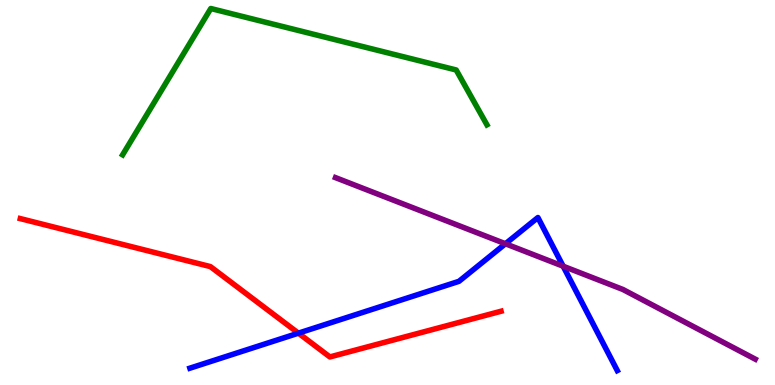[{'lines': ['blue', 'red'], 'intersections': [{'x': 3.85, 'y': 1.35}]}, {'lines': ['green', 'red'], 'intersections': []}, {'lines': ['purple', 'red'], 'intersections': []}, {'lines': ['blue', 'green'], 'intersections': []}, {'lines': ['blue', 'purple'], 'intersections': [{'x': 6.52, 'y': 3.67}, {'x': 7.27, 'y': 3.09}]}, {'lines': ['green', 'purple'], 'intersections': []}]